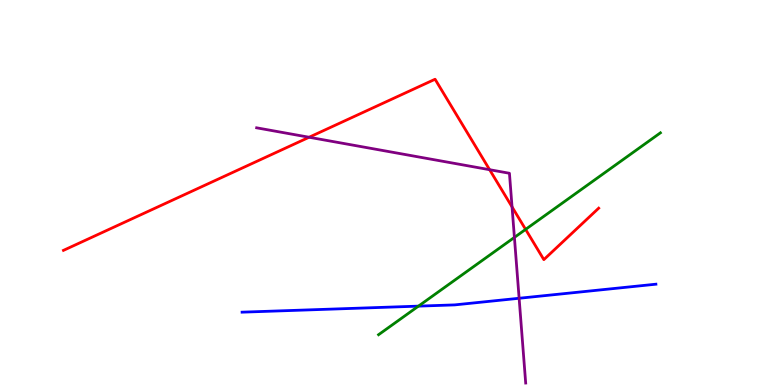[{'lines': ['blue', 'red'], 'intersections': []}, {'lines': ['green', 'red'], 'intersections': [{'x': 6.78, 'y': 4.04}]}, {'lines': ['purple', 'red'], 'intersections': [{'x': 3.99, 'y': 6.44}, {'x': 6.32, 'y': 5.59}, {'x': 6.61, 'y': 4.63}]}, {'lines': ['blue', 'green'], 'intersections': [{'x': 5.4, 'y': 2.05}]}, {'lines': ['blue', 'purple'], 'intersections': [{'x': 6.7, 'y': 2.25}]}, {'lines': ['green', 'purple'], 'intersections': [{'x': 6.64, 'y': 3.83}]}]